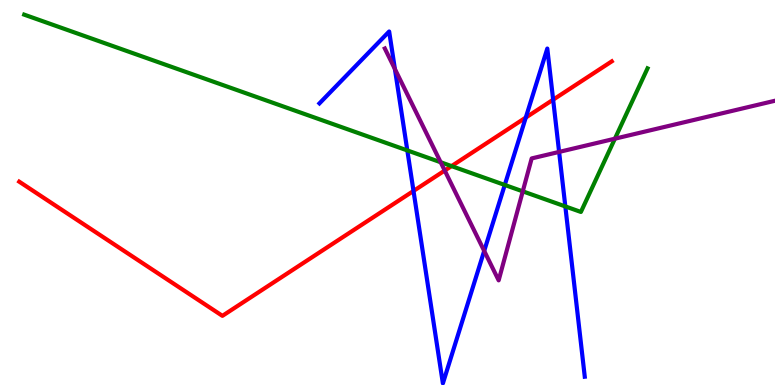[{'lines': ['blue', 'red'], 'intersections': [{'x': 5.34, 'y': 5.04}, {'x': 6.78, 'y': 6.95}, {'x': 7.14, 'y': 7.41}]}, {'lines': ['green', 'red'], 'intersections': [{'x': 5.83, 'y': 5.69}]}, {'lines': ['purple', 'red'], 'intersections': [{'x': 5.74, 'y': 5.57}]}, {'lines': ['blue', 'green'], 'intersections': [{'x': 5.26, 'y': 6.09}, {'x': 6.51, 'y': 5.2}, {'x': 7.29, 'y': 4.64}]}, {'lines': ['blue', 'purple'], 'intersections': [{'x': 5.1, 'y': 8.21}, {'x': 6.25, 'y': 3.48}, {'x': 7.21, 'y': 6.05}]}, {'lines': ['green', 'purple'], 'intersections': [{'x': 5.69, 'y': 5.79}, {'x': 6.75, 'y': 5.03}, {'x': 7.93, 'y': 6.4}]}]